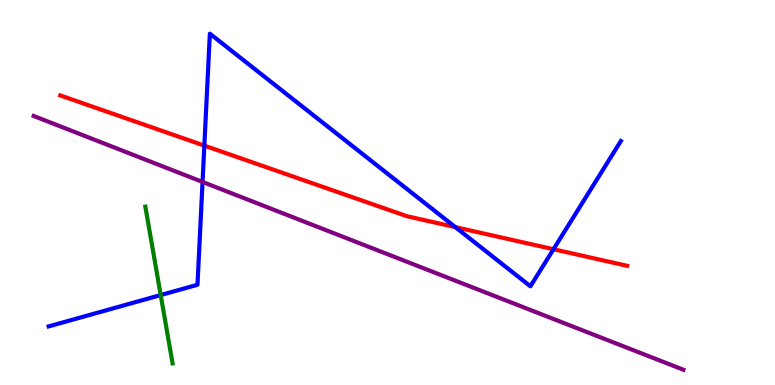[{'lines': ['blue', 'red'], 'intersections': [{'x': 2.64, 'y': 6.22}, {'x': 5.88, 'y': 4.1}, {'x': 7.14, 'y': 3.53}]}, {'lines': ['green', 'red'], 'intersections': []}, {'lines': ['purple', 'red'], 'intersections': []}, {'lines': ['blue', 'green'], 'intersections': [{'x': 2.07, 'y': 2.34}]}, {'lines': ['blue', 'purple'], 'intersections': [{'x': 2.61, 'y': 5.27}]}, {'lines': ['green', 'purple'], 'intersections': []}]